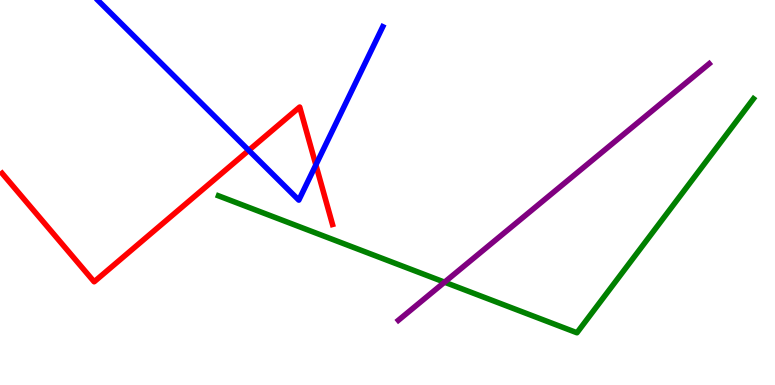[{'lines': ['blue', 'red'], 'intersections': [{'x': 3.21, 'y': 6.1}, {'x': 4.08, 'y': 5.72}]}, {'lines': ['green', 'red'], 'intersections': []}, {'lines': ['purple', 'red'], 'intersections': []}, {'lines': ['blue', 'green'], 'intersections': []}, {'lines': ['blue', 'purple'], 'intersections': []}, {'lines': ['green', 'purple'], 'intersections': [{'x': 5.74, 'y': 2.67}]}]